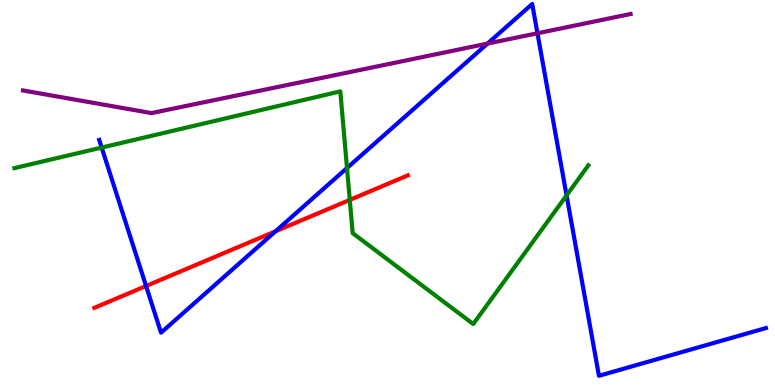[{'lines': ['blue', 'red'], 'intersections': [{'x': 1.88, 'y': 2.57}, {'x': 3.56, 'y': 3.99}]}, {'lines': ['green', 'red'], 'intersections': [{'x': 4.51, 'y': 4.81}]}, {'lines': ['purple', 'red'], 'intersections': []}, {'lines': ['blue', 'green'], 'intersections': [{'x': 1.31, 'y': 6.17}, {'x': 4.48, 'y': 5.64}, {'x': 7.31, 'y': 4.93}]}, {'lines': ['blue', 'purple'], 'intersections': [{'x': 6.29, 'y': 8.87}, {'x': 6.93, 'y': 9.14}]}, {'lines': ['green', 'purple'], 'intersections': []}]